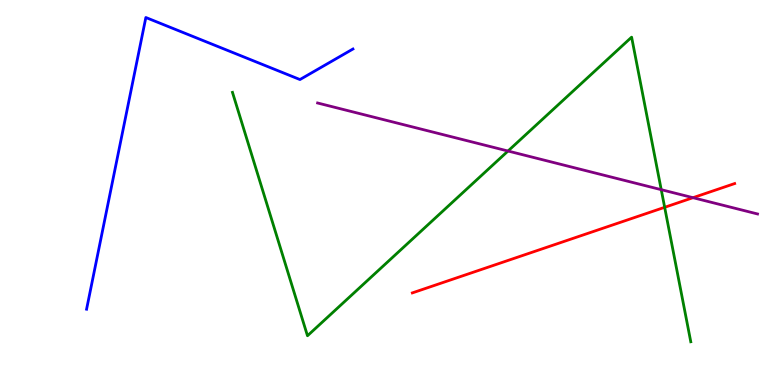[{'lines': ['blue', 'red'], 'intersections': []}, {'lines': ['green', 'red'], 'intersections': [{'x': 8.58, 'y': 4.62}]}, {'lines': ['purple', 'red'], 'intersections': [{'x': 8.94, 'y': 4.87}]}, {'lines': ['blue', 'green'], 'intersections': []}, {'lines': ['blue', 'purple'], 'intersections': []}, {'lines': ['green', 'purple'], 'intersections': [{'x': 6.55, 'y': 6.08}, {'x': 8.53, 'y': 5.07}]}]